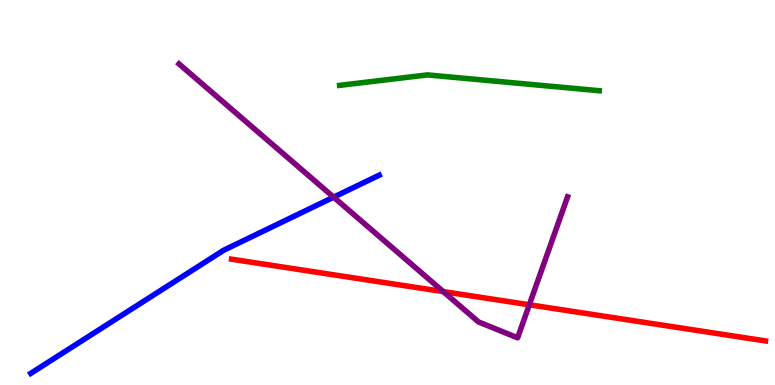[{'lines': ['blue', 'red'], 'intersections': []}, {'lines': ['green', 'red'], 'intersections': []}, {'lines': ['purple', 'red'], 'intersections': [{'x': 5.72, 'y': 2.43}, {'x': 6.83, 'y': 2.08}]}, {'lines': ['blue', 'green'], 'intersections': []}, {'lines': ['blue', 'purple'], 'intersections': [{'x': 4.31, 'y': 4.88}]}, {'lines': ['green', 'purple'], 'intersections': []}]